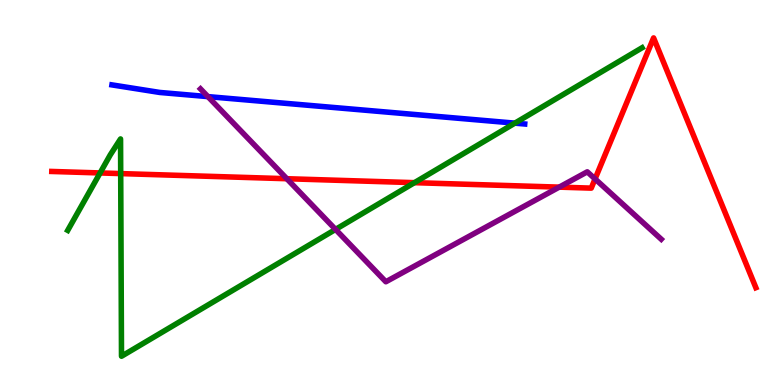[{'lines': ['blue', 'red'], 'intersections': []}, {'lines': ['green', 'red'], 'intersections': [{'x': 1.29, 'y': 5.51}, {'x': 1.56, 'y': 5.49}, {'x': 5.35, 'y': 5.26}]}, {'lines': ['purple', 'red'], 'intersections': [{'x': 3.7, 'y': 5.36}, {'x': 7.22, 'y': 5.14}, {'x': 7.68, 'y': 5.35}]}, {'lines': ['blue', 'green'], 'intersections': [{'x': 6.64, 'y': 6.8}]}, {'lines': ['blue', 'purple'], 'intersections': [{'x': 2.68, 'y': 7.49}]}, {'lines': ['green', 'purple'], 'intersections': [{'x': 4.33, 'y': 4.04}]}]